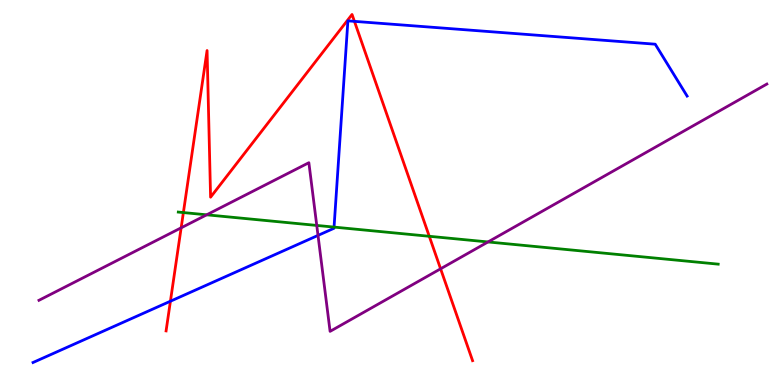[{'lines': ['blue', 'red'], 'intersections': [{'x': 2.2, 'y': 2.18}, {'x': 4.57, 'y': 9.45}]}, {'lines': ['green', 'red'], 'intersections': [{'x': 2.37, 'y': 4.48}, {'x': 5.54, 'y': 3.86}]}, {'lines': ['purple', 'red'], 'intersections': [{'x': 2.34, 'y': 4.08}, {'x': 5.69, 'y': 3.02}]}, {'lines': ['blue', 'green'], 'intersections': [{'x': 4.31, 'y': 4.1}]}, {'lines': ['blue', 'purple'], 'intersections': [{'x': 4.1, 'y': 3.89}]}, {'lines': ['green', 'purple'], 'intersections': [{'x': 2.67, 'y': 4.42}, {'x': 4.09, 'y': 4.14}, {'x': 6.3, 'y': 3.72}]}]